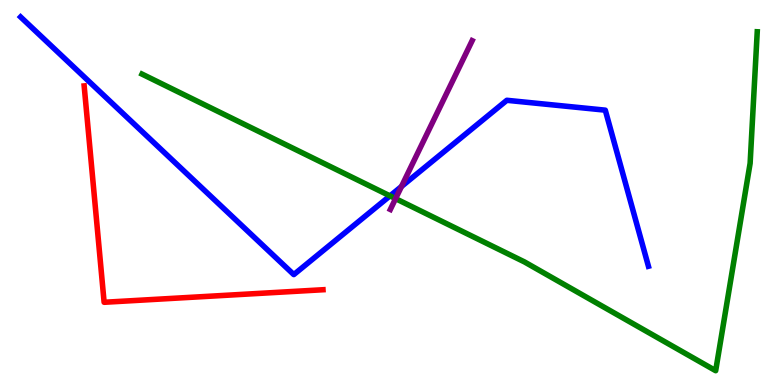[{'lines': ['blue', 'red'], 'intersections': []}, {'lines': ['green', 'red'], 'intersections': []}, {'lines': ['purple', 'red'], 'intersections': []}, {'lines': ['blue', 'green'], 'intersections': [{'x': 5.03, 'y': 4.91}]}, {'lines': ['blue', 'purple'], 'intersections': [{'x': 5.18, 'y': 5.16}]}, {'lines': ['green', 'purple'], 'intersections': [{'x': 5.1, 'y': 4.84}]}]